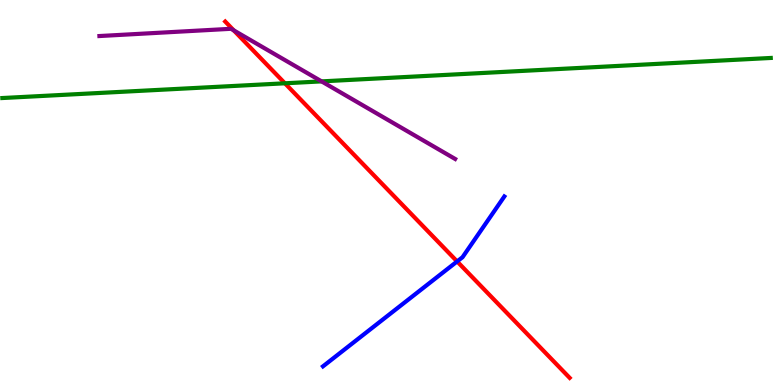[{'lines': ['blue', 'red'], 'intersections': [{'x': 5.9, 'y': 3.21}]}, {'lines': ['green', 'red'], 'intersections': [{'x': 3.68, 'y': 7.84}]}, {'lines': ['purple', 'red'], 'intersections': [{'x': 3.02, 'y': 9.21}]}, {'lines': ['blue', 'green'], 'intersections': []}, {'lines': ['blue', 'purple'], 'intersections': []}, {'lines': ['green', 'purple'], 'intersections': [{'x': 4.15, 'y': 7.89}]}]